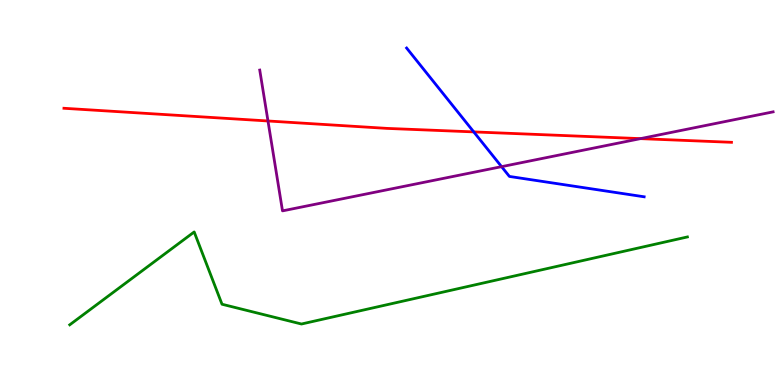[{'lines': ['blue', 'red'], 'intersections': [{'x': 6.11, 'y': 6.57}]}, {'lines': ['green', 'red'], 'intersections': []}, {'lines': ['purple', 'red'], 'intersections': [{'x': 3.46, 'y': 6.86}, {'x': 8.26, 'y': 6.4}]}, {'lines': ['blue', 'green'], 'intersections': []}, {'lines': ['blue', 'purple'], 'intersections': [{'x': 6.47, 'y': 5.67}]}, {'lines': ['green', 'purple'], 'intersections': []}]